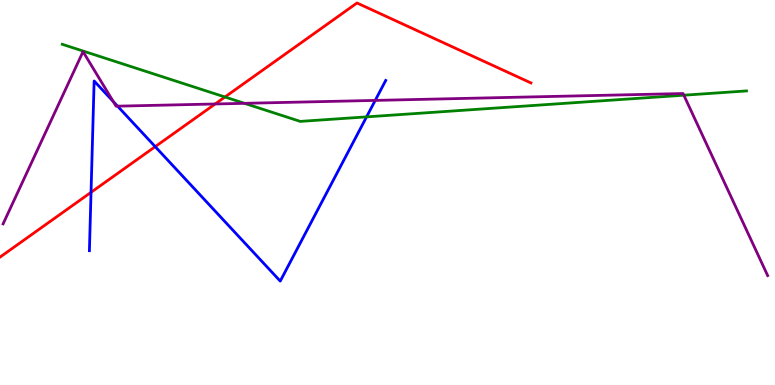[{'lines': ['blue', 'red'], 'intersections': [{'x': 1.17, 'y': 5.0}, {'x': 2.0, 'y': 6.19}]}, {'lines': ['green', 'red'], 'intersections': [{'x': 2.9, 'y': 7.48}]}, {'lines': ['purple', 'red'], 'intersections': [{'x': 2.78, 'y': 7.3}]}, {'lines': ['blue', 'green'], 'intersections': [{'x': 4.73, 'y': 6.96}]}, {'lines': ['blue', 'purple'], 'intersections': [{'x': 1.46, 'y': 7.36}, {'x': 1.52, 'y': 7.24}, {'x': 4.84, 'y': 7.39}]}, {'lines': ['green', 'purple'], 'intersections': [{'x': 3.15, 'y': 7.32}, {'x': 8.82, 'y': 7.53}]}]